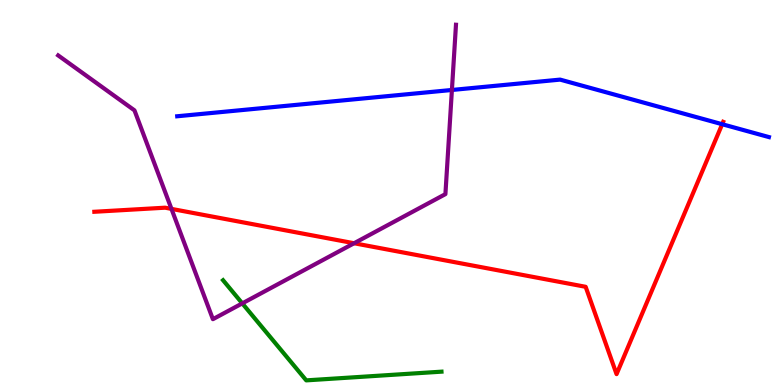[{'lines': ['blue', 'red'], 'intersections': [{'x': 9.32, 'y': 6.77}]}, {'lines': ['green', 'red'], 'intersections': []}, {'lines': ['purple', 'red'], 'intersections': [{'x': 2.21, 'y': 4.57}, {'x': 4.57, 'y': 3.68}]}, {'lines': ['blue', 'green'], 'intersections': []}, {'lines': ['blue', 'purple'], 'intersections': [{'x': 5.83, 'y': 7.66}]}, {'lines': ['green', 'purple'], 'intersections': [{'x': 3.13, 'y': 2.12}]}]